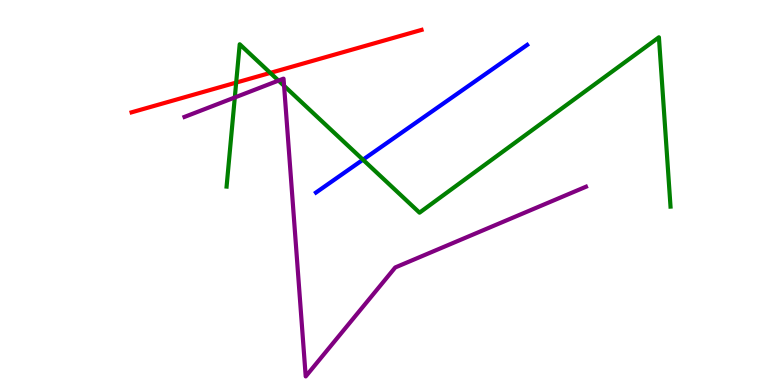[{'lines': ['blue', 'red'], 'intersections': []}, {'lines': ['green', 'red'], 'intersections': [{'x': 3.05, 'y': 7.85}, {'x': 3.49, 'y': 8.11}]}, {'lines': ['purple', 'red'], 'intersections': []}, {'lines': ['blue', 'green'], 'intersections': [{'x': 4.68, 'y': 5.85}]}, {'lines': ['blue', 'purple'], 'intersections': []}, {'lines': ['green', 'purple'], 'intersections': [{'x': 3.03, 'y': 7.47}, {'x': 3.59, 'y': 7.91}, {'x': 3.67, 'y': 7.77}]}]